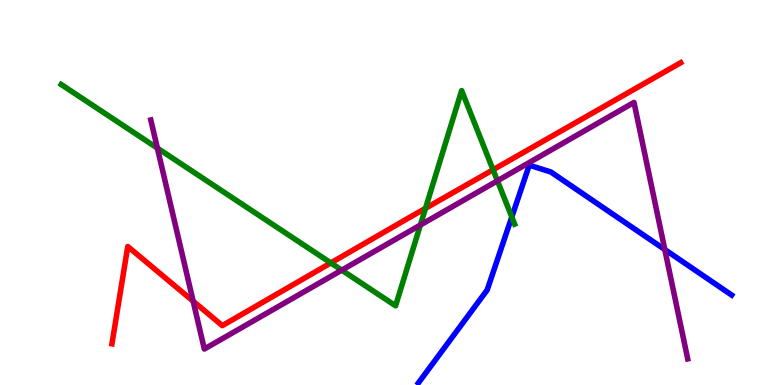[{'lines': ['blue', 'red'], 'intersections': []}, {'lines': ['green', 'red'], 'intersections': [{'x': 4.27, 'y': 3.17}, {'x': 5.49, 'y': 4.59}, {'x': 6.36, 'y': 5.59}]}, {'lines': ['purple', 'red'], 'intersections': [{'x': 2.49, 'y': 2.18}]}, {'lines': ['blue', 'green'], 'intersections': [{'x': 6.6, 'y': 4.36}]}, {'lines': ['blue', 'purple'], 'intersections': [{'x': 8.58, 'y': 3.52}]}, {'lines': ['green', 'purple'], 'intersections': [{'x': 2.03, 'y': 6.15}, {'x': 4.41, 'y': 2.98}, {'x': 5.42, 'y': 4.16}, {'x': 6.42, 'y': 5.3}]}]